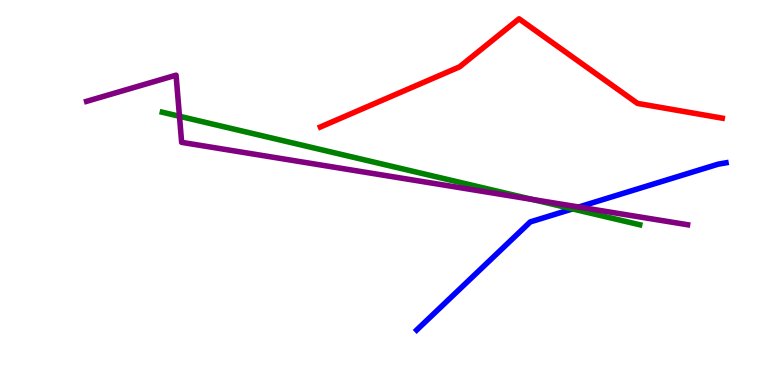[{'lines': ['blue', 'red'], 'intersections': []}, {'lines': ['green', 'red'], 'intersections': []}, {'lines': ['purple', 'red'], 'intersections': []}, {'lines': ['blue', 'green'], 'intersections': [{'x': 7.39, 'y': 4.57}]}, {'lines': ['blue', 'purple'], 'intersections': [{'x': 7.47, 'y': 4.62}]}, {'lines': ['green', 'purple'], 'intersections': [{'x': 2.32, 'y': 6.98}, {'x': 6.87, 'y': 4.82}]}]